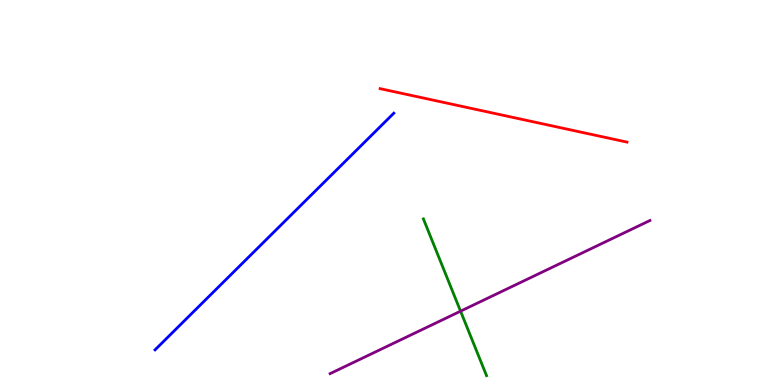[{'lines': ['blue', 'red'], 'intersections': []}, {'lines': ['green', 'red'], 'intersections': []}, {'lines': ['purple', 'red'], 'intersections': []}, {'lines': ['blue', 'green'], 'intersections': []}, {'lines': ['blue', 'purple'], 'intersections': []}, {'lines': ['green', 'purple'], 'intersections': [{'x': 5.94, 'y': 1.92}]}]